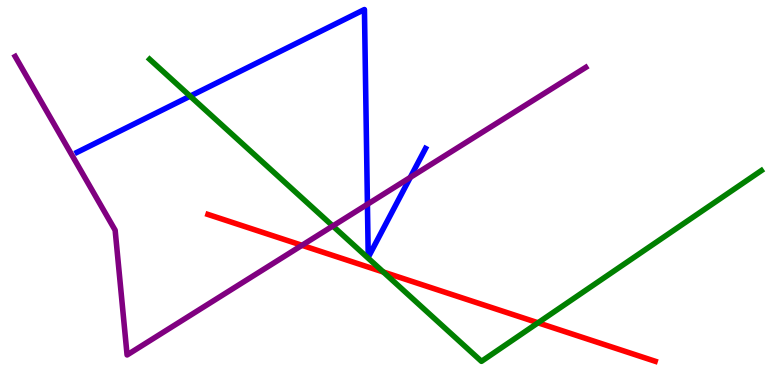[{'lines': ['blue', 'red'], 'intersections': []}, {'lines': ['green', 'red'], 'intersections': [{'x': 4.95, 'y': 2.93}, {'x': 6.94, 'y': 1.62}]}, {'lines': ['purple', 'red'], 'intersections': [{'x': 3.9, 'y': 3.63}]}, {'lines': ['blue', 'green'], 'intersections': [{'x': 2.45, 'y': 7.5}]}, {'lines': ['blue', 'purple'], 'intersections': [{'x': 4.74, 'y': 4.69}, {'x': 5.29, 'y': 5.39}]}, {'lines': ['green', 'purple'], 'intersections': [{'x': 4.29, 'y': 4.13}]}]